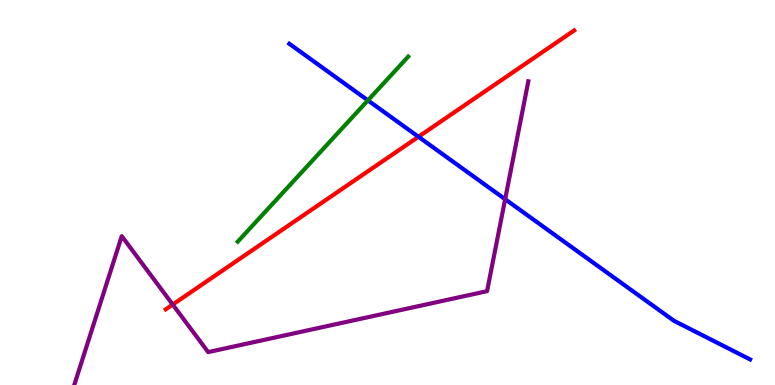[{'lines': ['blue', 'red'], 'intersections': [{'x': 5.4, 'y': 6.45}]}, {'lines': ['green', 'red'], 'intersections': []}, {'lines': ['purple', 'red'], 'intersections': [{'x': 2.23, 'y': 2.09}]}, {'lines': ['blue', 'green'], 'intersections': [{'x': 4.75, 'y': 7.39}]}, {'lines': ['blue', 'purple'], 'intersections': [{'x': 6.52, 'y': 4.83}]}, {'lines': ['green', 'purple'], 'intersections': []}]